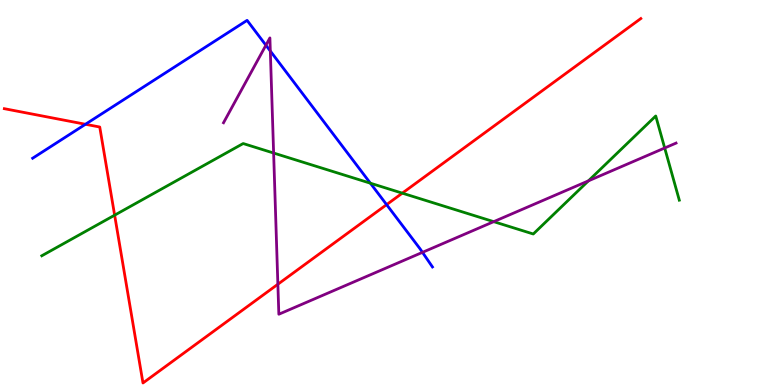[{'lines': ['blue', 'red'], 'intersections': [{'x': 1.1, 'y': 6.77}, {'x': 4.99, 'y': 4.68}]}, {'lines': ['green', 'red'], 'intersections': [{'x': 1.48, 'y': 4.41}, {'x': 5.19, 'y': 4.98}]}, {'lines': ['purple', 'red'], 'intersections': [{'x': 3.59, 'y': 2.62}]}, {'lines': ['blue', 'green'], 'intersections': [{'x': 4.78, 'y': 5.24}]}, {'lines': ['blue', 'purple'], 'intersections': [{'x': 3.43, 'y': 8.83}, {'x': 3.49, 'y': 8.67}, {'x': 5.45, 'y': 3.45}]}, {'lines': ['green', 'purple'], 'intersections': [{'x': 3.53, 'y': 6.03}, {'x': 6.37, 'y': 4.24}, {'x': 7.59, 'y': 5.3}, {'x': 8.58, 'y': 6.16}]}]